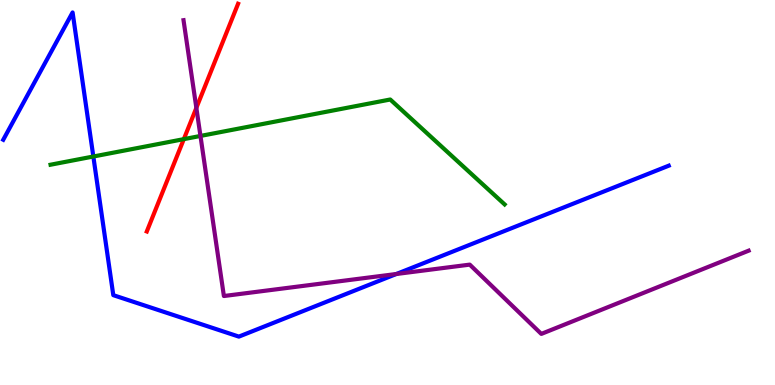[{'lines': ['blue', 'red'], 'intersections': []}, {'lines': ['green', 'red'], 'intersections': [{'x': 2.37, 'y': 6.39}]}, {'lines': ['purple', 'red'], 'intersections': [{'x': 2.53, 'y': 7.2}]}, {'lines': ['blue', 'green'], 'intersections': [{'x': 1.2, 'y': 5.93}]}, {'lines': ['blue', 'purple'], 'intersections': [{'x': 5.11, 'y': 2.88}]}, {'lines': ['green', 'purple'], 'intersections': [{'x': 2.59, 'y': 6.47}]}]